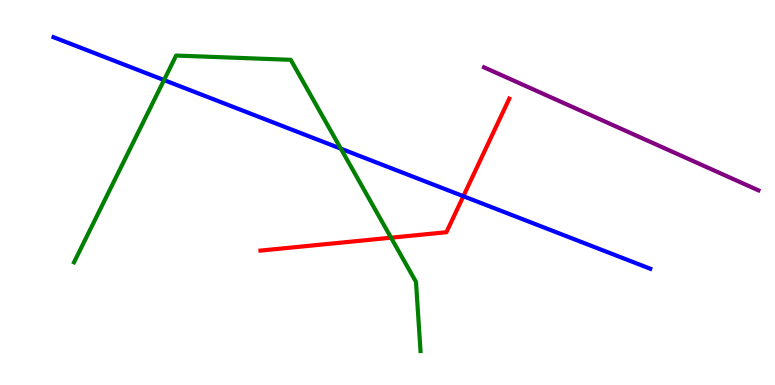[{'lines': ['blue', 'red'], 'intersections': [{'x': 5.98, 'y': 4.9}]}, {'lines': ['green', 'red'], 'intersections': [{'x': 5.05, 'y': 3.83}]}, {'lines': ['purple', 'red'], 'intersections': []}, {'lines': ['blue', 'green'], 'intersections': [{'x': 2.12, 'y': 7.92}, {'x': 4.4, 'y': 6.14}]}, {'lines': ['blue', 'purple'], 'intersections': []}, {'lines': ['green', 'purple'], 'intersections': []}]